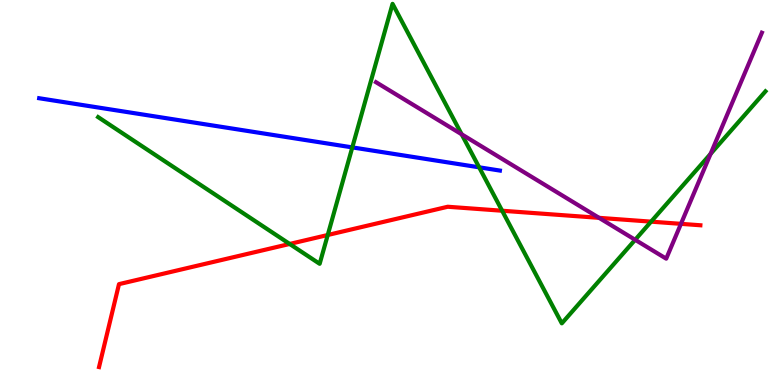[{'lines': ['blue', 'red'], 'intersections': []}, {'lines': ['green', 'red'], 'intersections': [{'x': 3.74, 'y': 3.66}, {'x': 4.23, 'y': 3.9}, {'x': 6.48, 'y': 4.53}, {'x': 8.4, 'y': 4.24}]}, {'lines': ['purple', 'red'], 'intersections': [{'x': 7.73, 'y': 4.34}, {'x': 8.79, 'y': 4.19}]}, {'lines': ['blue', 'green'], 'intersections': [{'x': 4.55, 'y': 6.17}, {'x': 6.18, 'y': 5.65}]}, {'lines': ['blue', 'purple'], 'intersections': []}, {'lines': ['green', 'purple'], 'intersections': [{'x': 5.96, 'y': 6.51}, {'x': 8.2, 'y': 3.77}, {'x': 9.17, 'y': 6.0}]}]